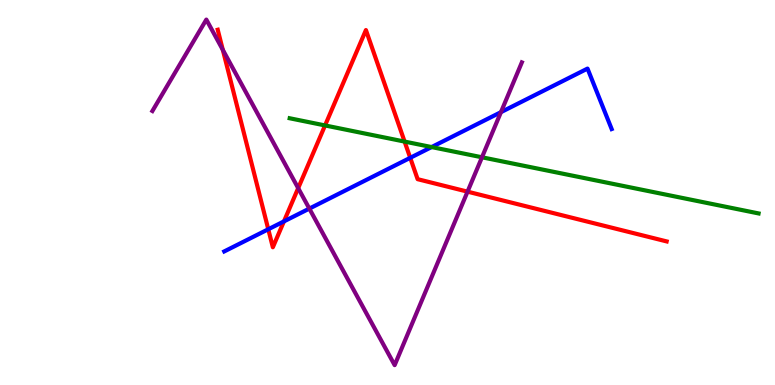[{'lines': ['blue', 'red'], 'intersections': [{'x': 3.46, 'y': 4.05}, {'x': 3.66, 'y': 4.25}, {'x': 5.29, 'y': 5.9}]}, {'lines': ['green', 'red'], 'intersections': [{'x': 4.19, 'y': 6.74}, {'x': 5.22, 'y': 6.32}]}, {'lines': ['purple', 'red'], 'intersections': [{'x': 2.88, 'y': 8.7}, {'x': 3.85, 'y': 5.11}, {'x': 6.03, 'y': 5.02}]}, {'lines': ['blue', 'green'], 'intersections': [{'x': 5.57, 'y': 6.18}]}, {'lines': ['blue', 'purple'], 'intersections': [{'x': 3.99, 'y': 4.58}, {'x': 6.46, 'y': 7.09}]}, {'lines': ['green', 'purple'], 'intersections': [{'x': 6.22, 'y': 5.91}]}]